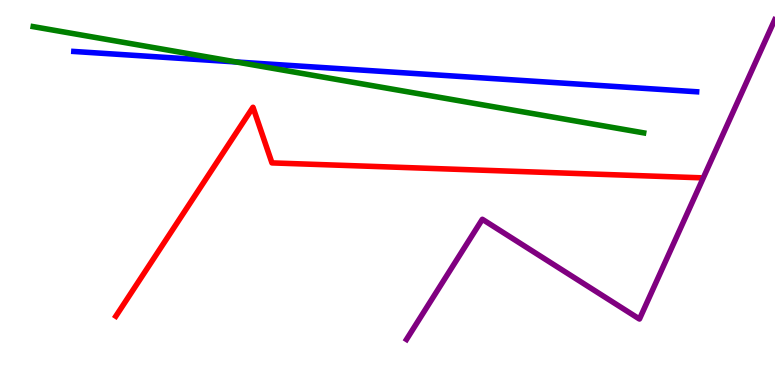[{'lines': ['blue', 'red'], 'intersections': []}, {'lines': ['green', 'red'], 'intersections': []}, {'lines': ['purple', 'red'], 'intersections': []}, {'lines': ['blue', 'green'], 'intersections': [{'x': 3.05, 'y': 8.39}]}, {'lines': ['blue', 'purple'], 'intersections': []}, {'lines': ['green', 'purple'], 'intersections': []}]